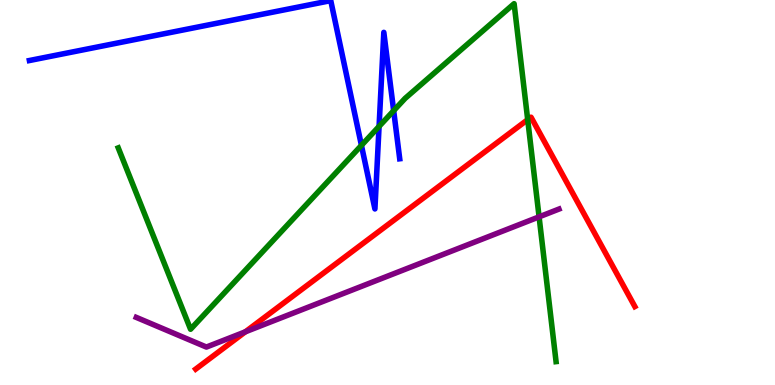[{'lines': ['blue', 'red'], 'intersections': []}, {'lines': ['green', 'red'], 'intersections': [{'x': 6.81, 'y': 6.89}]}, {'lines': ['purple', 'red'], 'intersections': [{'x': 3.17, 'y': 1.38}]}, {'lines': ['blue', 'green'], 'intersections': [{'x': 4.66, 'y': 6.22}, {'x': 4.89, 'y': 6.72}, {'x': 5.08, 'y': 7.12}]}, {'lines': ['blue', 'purple'], 'intersections': []}, {'lines': ['green', 'purple'], 'intersections': [{'x': 6.96, 'y': 4.37}]}]